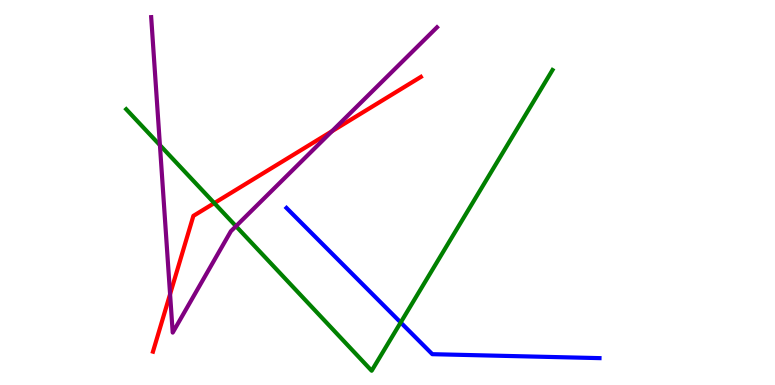[{'lines': ['blue', 'red'], 'intersections': []}, {'lines': ['green', 'red'], 'intersections': [{'x': 2.77, 'y': 4.72}]}, {'lines': ['purple', 'red'], 'intersections': [{'x': 2.19, 'y': 2.36}, {'x': 4.28, 'y': 6.59}]}, {'lines': ['blue', 'green'], 'intersections': [{'x': 5.17, 'y': 1.62}]}, {'lines': ['blue', 'purple'], 'intersections': []}, {'lines': ['green', 'purple'], 'intersections': [{'x': 2.06, 'y': 6.23}, {'x': 3.04, 'y': 4.13}]}]